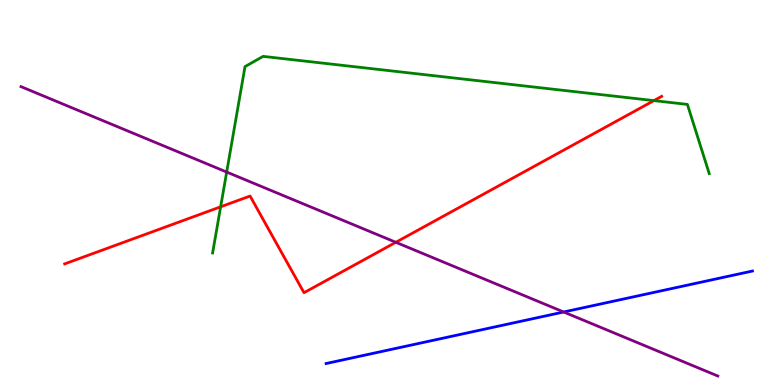[{'lines': ['blue', 'red'], 'intersections': []}, {'lines': ['green', 'red'], 'intersections': [{'x': 2.85, 'y': 4.63}, {'x': 8.44, 'y': 7.39}]}, {'lines': ['purple', 'red'], 'intersections': [{'x': 5.11, 'y': 3.71}]}, {'lines': ['blue', 'green'], 'intersections': []}, {'lines': ['blue', 'purple'], 'intersections': [{'x': 7.27, 'y': 1.9}]}, {'lines': ['green', 'purple'], 'intersections': [{'x': 2.92, 'y': 5.53}]}]